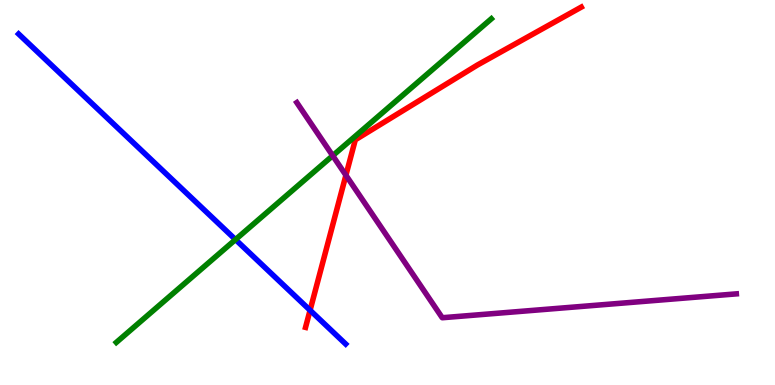[{'lines': ['blue', 'red'], 'intersections': [{'x': 4.0, 'y': 1.94}]}, {'lines': ['green', 'red'], 'intersections': []}, {'lines': ['purple', 'red'], 'intersections': [{'x': 4.46, 'y': 5.45}]}, {'lines': ['blue', 'green'], 'intersections': [{'x': 3.04, 'y': 3.78}]}, {'lines': ['blue', 'purple'], 'intersections': []}, {'lines': ['green', 'purple'], 'intersections': [{'x': 4.29, 'y': 5.96}]}]